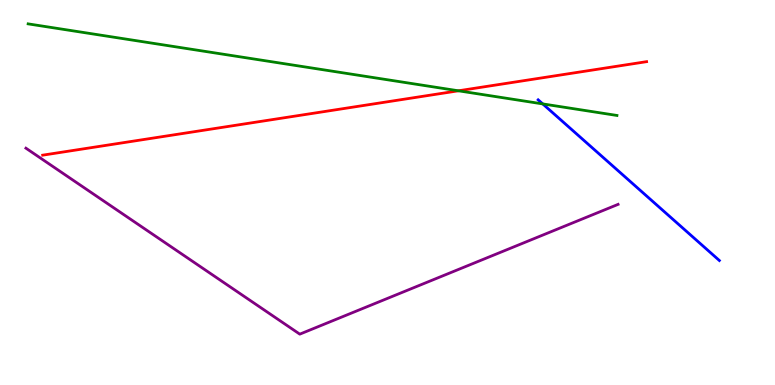[{'lines': ['blue', 'red'], 'intersections': []}, {'lines': ['green', 'red'], 'intersections': [{'x': 5.92, 'y': 7.64}]}, {'lines': ['purple', 'red'], 'intersections': []}, {'lines': ['blue', 'green'], 'intersections': [{'x': 7.0, 'y': 7.3}]}, {'lines': ['blue', 'purple'], 'intersections': []}, {'lines': ['green', 'purple'], 'intersections': []}]